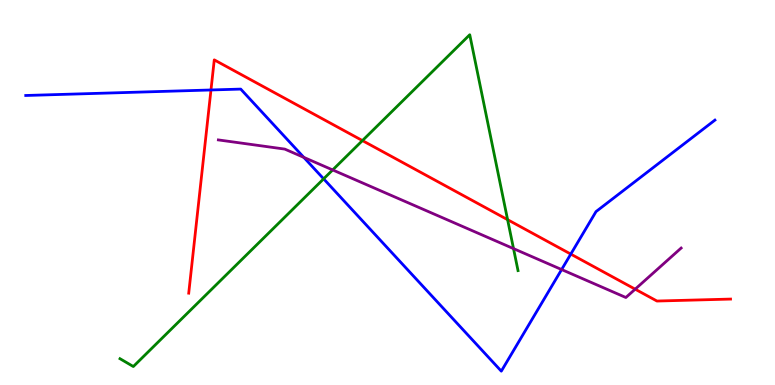[{'lines': ['blue', 'red'], 'intersections': [{'x': 2.72, 'y': 7.66}, {'x': 7.37, 'y': 3.4}]}, {'lines': ['green', 'red'], 'intersections': [{'x': 4.68, 'y': 6.35}, {'x': 6.55, 'y': 4.29}]}, {'lines': ['purple', 'red'], 'intersections': [{'x': 8.2, 'y': 2.49}]}, {'lines': ['blue', 'green'], 'intersections': [{'x': 4.18, 'y': 5.35}]}, {'lines': ['blue', 'purple'], 'intersections': [{'x': 3.92, 'y': 5.91}, {'x': 7.25, 'y': 3.0}]}, {'lines': ['green', 'purple'], 'intersections': [{'x': 4.29, 'y': 5.59}, {'x': 6.63, 'y': 3.54}]}]